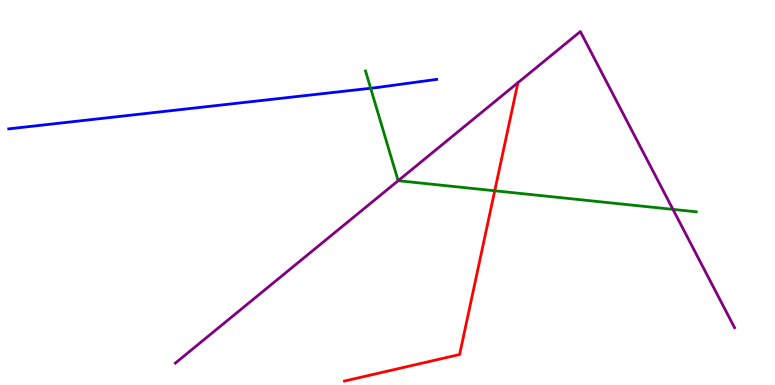[{'lines': ['blue', 'red'], 'intersections': []}, {'lines': ['green', 'red'], 'intersections': [{'x': 6.38, 'y': 5.04}]}, {'lines': ['purple', 'red'], 'intersections': [{'x': 6.68, 'y': 7.85}]}, {'lines': ['blue', 'green'], 'intersections': [{'x': 4.78, 'y': 7.71}]}, {'lines': ['blue', 'purple'], 'intersections': []}, {'lines': ['green', 'purple'], 'intersections': [{'x': 5.14, 'y': 5.31}, {'x': 8.68, 'y': 4.56}]}]